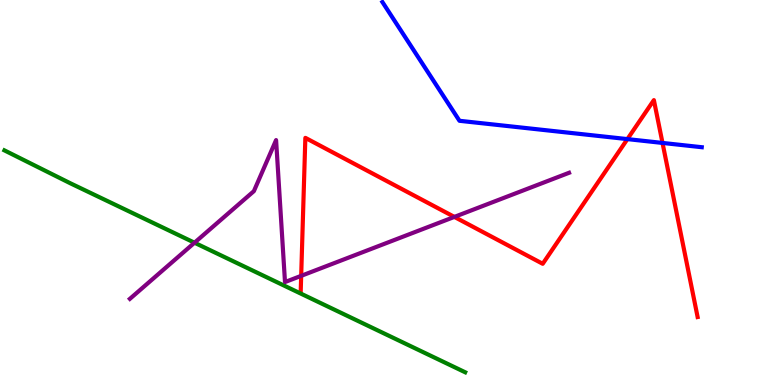[{'lines': ['blue', 'red'], 'intersections': [{'x': 8.1, 'y': 6.39}, {'x': 8.55, 'y': 6.29}]}, {'lines': ['green', 'red'], 'intersections': []}, {'lines': ['purple', 'red'], 'intersections': [{'x': 3.89, 'y': 2.84}, {'x': 5.86, 'y': 4.37}]}, {'lines': ['blue', 'green'], 'intersections': []}, {'lines': ['blue', 'purple'], 'intersections': []}, {'lines': ['green', 'purple'], 'intersections': [{'x': 2.51, 'y': 3.7}]}]